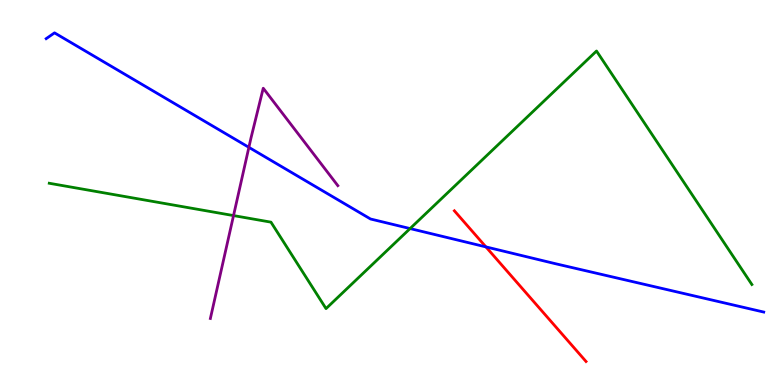[{'lines': ['blue', 'red'], 'intersections': [{'x': 6.27, 'y': 3.59}]}, {'lines': ['green', 'red'], 'intersections': []}, {'lines': ['purple', 'red'], 'intersections': []}, {'lines': ['blue', 'green'], 'intersections': [{'x': 5.29, 'y': 4.06}]}, {'lines': ['blue', 'purple'], 'intersections': [{'x': 3.21, 'y': 6.17}]}, {'lines': ['green', 'purple'], 'intersections': [{'x': 3.01, 'y': 4.4}]}]